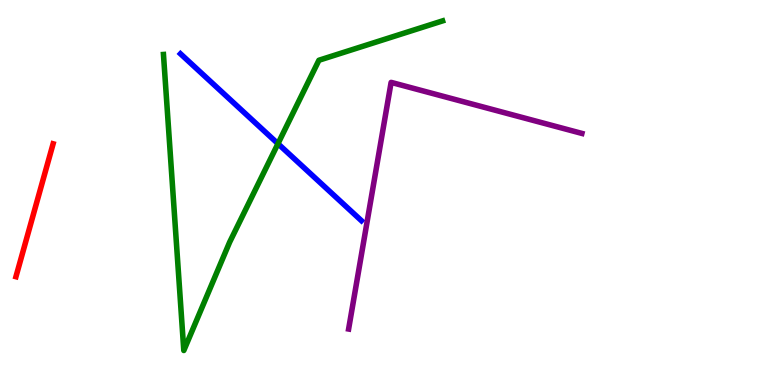[{'lines': ['blue', 'red'], 'intersections': []}, {'lines': ['green', 'red'], 'intersections': []}, {'lines': ['purple', 'red'], 'intersections': []}, {'lines': ['blue', 'green'], 'intersections': [{'x': 3.59, 'y': 6.27}]}, {'lines': ['blue', 'purple'], 'intersections': []}, {'lines': ['green', 'purple'], 'intersections': []}]